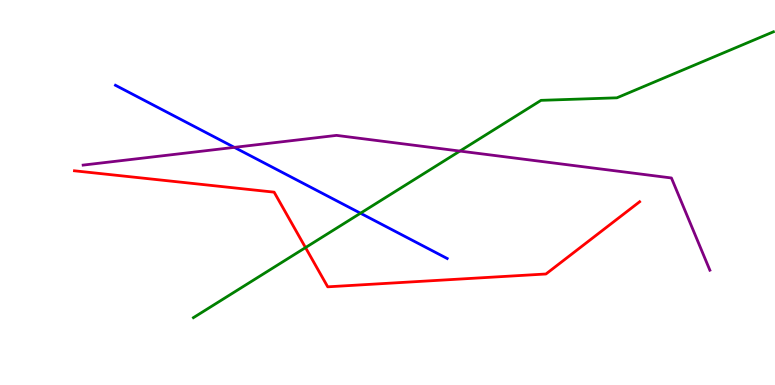[{'lines': ['blue', 'red'], 'intersections': []}, {'lines': ['green', 'red'], 'intersections': [{'x': 3.94, 'y': 3.57}]}, {'lines': ['purple', 'red'], 'intersections': []}, {'lines': ['blue', 'green'], 'intersections': [{'x': 4.65, 'y': 4.46}]}, {'lines': ['blue', 'purple'], 'intersections': [{'x': 3.02, 'y': 6.17}]}, {'lines': ['green', 'purple'], 'intersections': [{'x': 5.93, 'y': 6.08}]}]